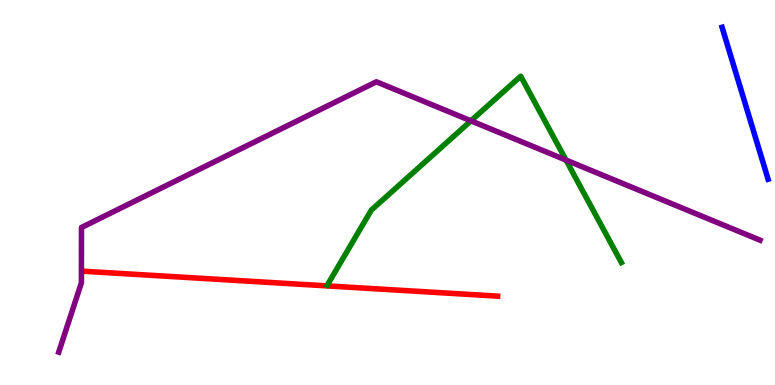[{'lines': ['blue', 'red'], 'intersections': []}, {'lines': ['green', 'red'], 'intersections': []}, {'lines': ['purple', 'red'], 'intersections': []}, {'lines': ['blue', 'green'], 'intersections': []}, {'lines': ['blue', 'purple'], 'intersections': []}, {'lines': ['green', 'purple'], 'intersections': [{'x': 6.08, 'y': 6.86}, {'x': 7.3, 'y': 5.84}]}]